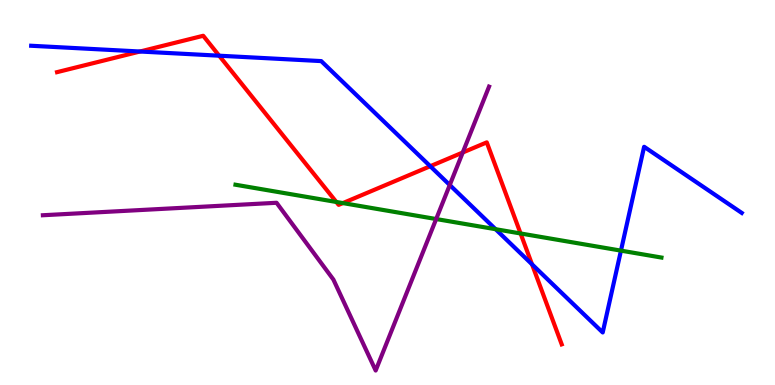[{'lines': ['blue', 'red'], 'intersections': [{'x': 1.81, 'y': 8.66}, {'x': 2.83, 'y': 8.55}, {'x': 5.55, 'y': 5.68}, {'x': 6.86, 'y': 3.13}]}, {'lines': ['green', 'red'], 'intersections': [{'x': 4.34, 'y': 4.75}, {'x': 4.42, 'y': 4.73}, {'x': 6.72, 'y': 3.94}]}, {'lines': ['purple', 'red'], 'intersections': [{'x': 5.97, 'y': 6.04}]}, {'lines': ['blue', 'green'], 'intersections': [{'x': 6.39, 'y': 4.05}, {'x': 8.01, 'y': 3.49}]}, {'lines': ['blue', 'purple'], 'intersections': [{'x': 5.8, 'y': 5.19}]}, {'lines': ['green', 'purple'], 'intersections': [{'x': 5.63, 'y': 4.31}]}]